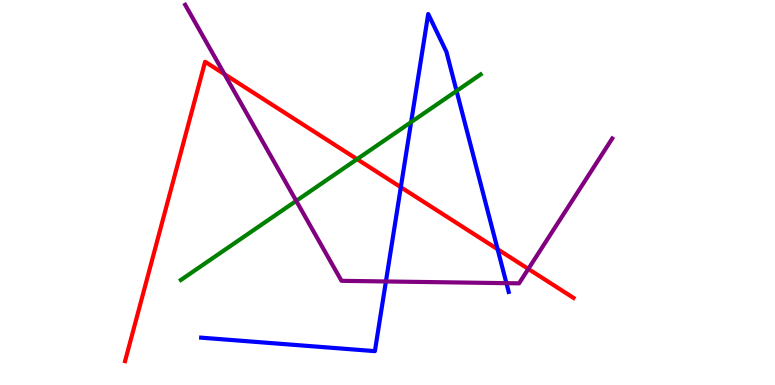[{'lines': ['blue', 'red'], 'intersections': [{'x': 5.17, 'y': 5.14}, {'x': 6.42, 'y': 3.53}]}, {'lines': ['green', 'red'], 'intersections': [{'x': 4.61, 'y': 5.87}]}, {'lines': ['purple', 'red'], 'intersections': [{'x': 2.9, 'y': 8.07}, {'x': 6.82, 'y': 3.01}]}, {'lines': ['blue', 'green'], 'intersections': [{'x': 5.3, 'y': 6.83}, {'x': 5.89, 'y': 7.64}]}, {'lines': ['blue', 'purple'], 'intersections': [{'x': 4.98, 'y': 2.69}, {'x': 6.53, 'y': 2.65}]}, {'lines': ['green', 'purple'], 'intersections': [{'x': 3.82, 'y': 4.78}]}]